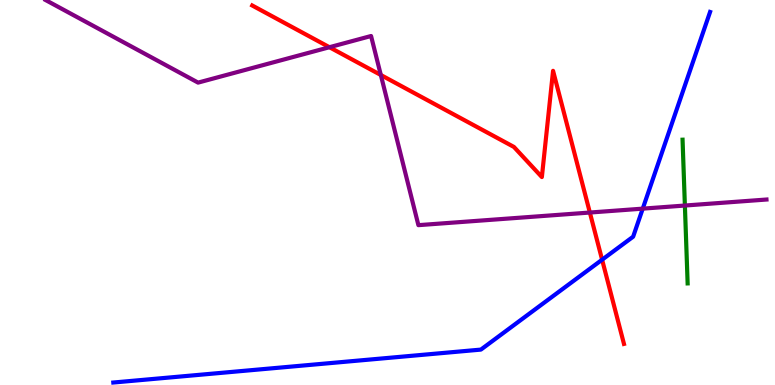[{'lines': ['blue', 'red'], 'intersections': [{'x': 7.77, 'y': 3.25}]}, {'lines': ['green', 'red'], 'intersections': []}, {'lines': ['purple', 'red'], 'intersections': [{'x': 4.25, 'y': 8.77}, {'x': 4.91, 'y': 8.05}, {'x': 7.61, 'y': 4.48}]}, {'lines': ['blue', 'green'], 'intersections': []}, {'lines': ['blue', 'purple'], 'intersections': [{'x': 8.29, 'y': 4.58}]}, {'lines': ['green', 'purple'], 'intersections': [{'x': 8.84, 'y': 4.66}]}]